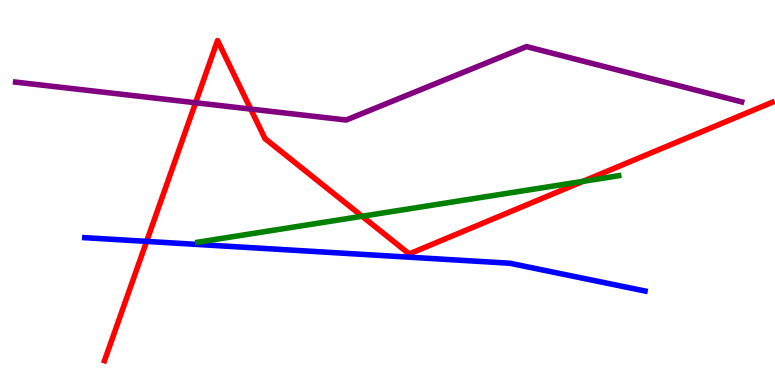[{'lines': ['blue', 'red'], 'intersections': [{'x': 1.89, 'y': 3.73}]}, {'lines': ['green', 'red'], 'intersections': [{'x': 4.67, 'y': 4.38}, {'x': 7.52, 'y': 5.29}]}, {'lines': ['purple', 'red'], 'intersections': [{'x': 2.52, 'y': 7.33}, {'x': 3.24, 'y': 7.17}]}, {'lines': ['blue', 'green'], 'intersections': []}, {'lines': ['blue', 'purple'], 'intersections': []}, {'lines': ['green', 'purple'], 'intersections': []}]